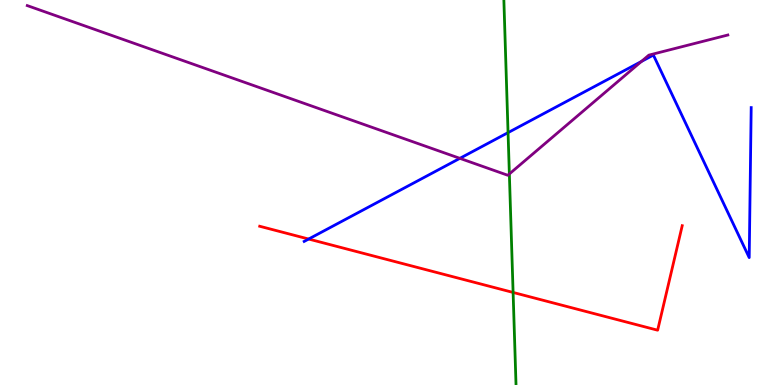[{'lines': ['blue', 'red'], 'intersections': [{'x': 3.98, 'y': 3.79}]}, {'lines': ['green', 'red'], 'intersections': [{'x': 6.62, 'y': 2.4}]}, {'lines': ['purple', 'red'], 'intersections': []}, {'lines': ['blue', 'green'], 'intersections': [{'x': 6.56, 'y': 6.56}]}, {'lines': ['blue', 'purple'], 'intersections': [{'x': 5.93, 'y': 5.89}, {'x': 8.28, 'y': 8.4}]}, {'lines': ['green', 'purple'], 'intersections': [{'x': 6.57, 'y': 5.48}]}]